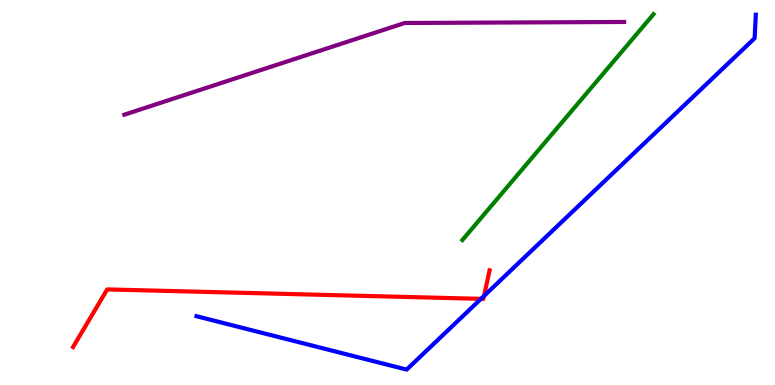[{'lines': ['blue', 'red'], 'intersections': [{'x': 6.21, 'y': 2.24}, {'x': 6.25, 'y': 2.31}]}, {'lines': ['green', 'red'], 'intersections': []}, {'lines': ['purple', 'red'], 'intersections': []}, {'lines': ['blue', 'green'], 'intersections': []}, {'lines': ['blue', 'purple'], 'intersections': []}, {'lines': ['green', 'purple'], 'intersections': []}]